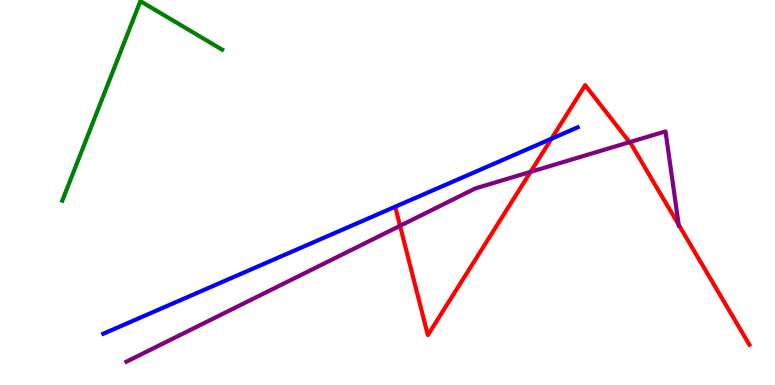[{'lines': ['blue', 'red'], 'intersections': [{'x': 7.12, 'y': 6.4}]}, {'lines': ['green', 'red'], 'intersections': []}, {'lines': ['purple', 'red'], 'intersections': [{'x': 5.16, 'y': 4.13}, {'x': 6.85, 'y': 5.54}, {'x': 8.12, 'y': 6.31}, {'x': 8.76, 'y': 4.16}]}, {'lines': ['blue', 'green'], 'intersections': []}, {'lines': ['blue', 'purple'], 'intersections': []}, {'lines': ['green', 'purple'], 'intersections': []}]